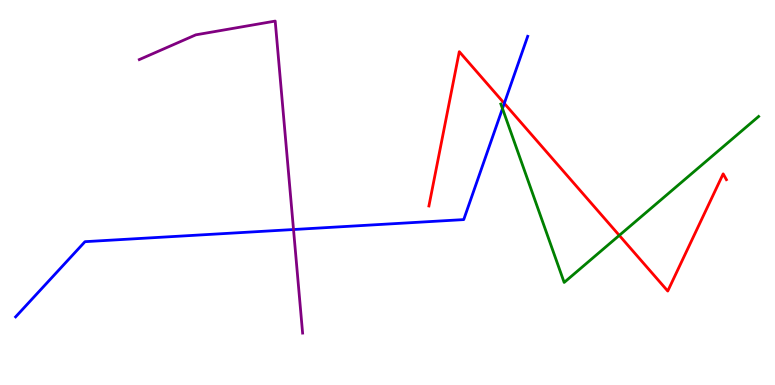[{'lines': ['blue', 'red'], 'intersections': [{'x': 6.51, 'y': 7.32}]}, {'lines': ['green', 'red'], 'intersections': [{'x': 7.99, 'y': 3.89}]}, {'lines': ['purple', 'red'], 'intersections': []}, {'lines': ['blue', 'green'], 'intersections': [{'x': 6.48, 'y': 7.18}]}, {'lines': ['blue', 'purple'], 'intersections': [{'x': 3.79, 'y': 4.04}]}, {'lines': ['green', 'purple'], 'intersections': []}]